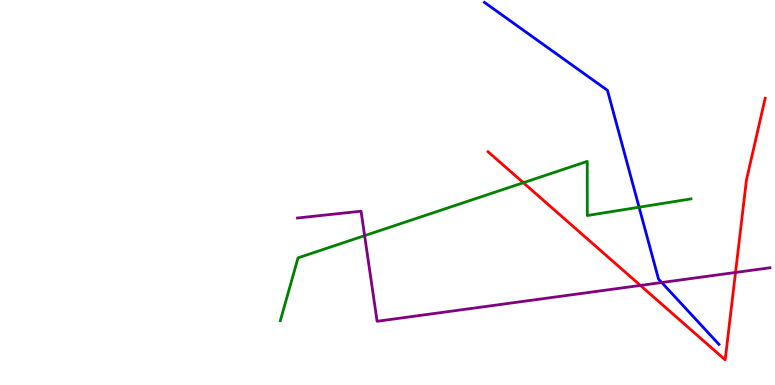[{'lines': ['blue', 'red'], 'intersections': []}, {'lines': ['green', 'red'], 'intersections': [{'x': 6.75, 'y': 5.25}]}, {'lines': ['purple', 'red'], 'intersections': [{'x': 8.26, 'y': 2.59}, {'x': 9.49, 'y': 2.92}]}, {'lines': ['blue', 'green'], 'intersections': [{'x': 8.25, 'y': 4.62}]}, {'lines': ['blue', 'purple'], 'intersections': [{'x': 8.54, 'y': 2.66}]}, {'lines': ['green', 'purple'], 'intersections': [{'x': 4.7, 'y': 3.88}]}]